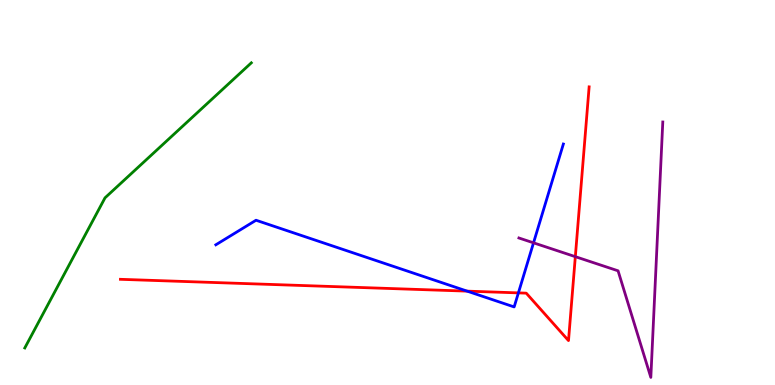[{'lines': ['blue', 'red'], 'intersections': [{'x': 6.03, 'y': 2.44}, {'x': 6.69, 'y': 2.39}]}, {'lines': ['green', 'red'], 'intersections': []}, {'lines': ['purple', 'red'], 'intersections': [{'x': 7.42, 'y': 3.33}]}, {'lines': ['blue', 'green'], 'intersections': []}, {'lines': ['blue', 'purple'], 'intersections': [{'x': 6.88, 'y': 3.69}]}, {'lines': ['green', 'purple'], 'intersections': []}]